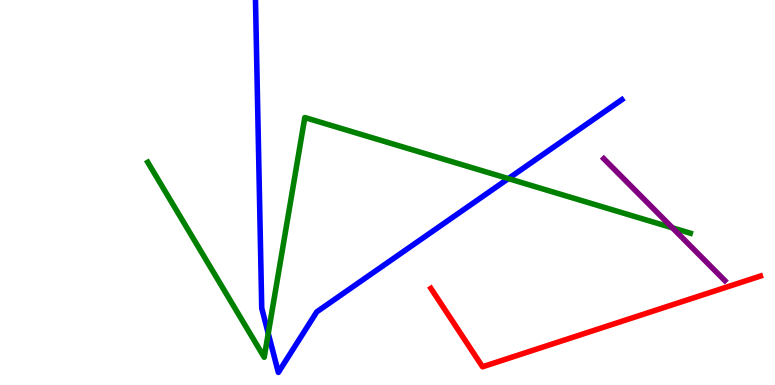[{'lines': ['blue', 'red'], 'intersections': []}, {'lines': ['green', 'red'], 'intersections': []}, {'lines': ['purple', 'red'], 'intersections': []}, {'lines': ['blue', 'green'], 'intersections': [{'x': 3.46, 'y': 1.34}, {'x': 6.56, 'y': 5.36}]}, {'lines': ['blue', 'purple'], 'intersections': []}, {'lines': ['green', 'purple'], 'intersections': [{'x': 8.68, 'y': 4.08}]}]